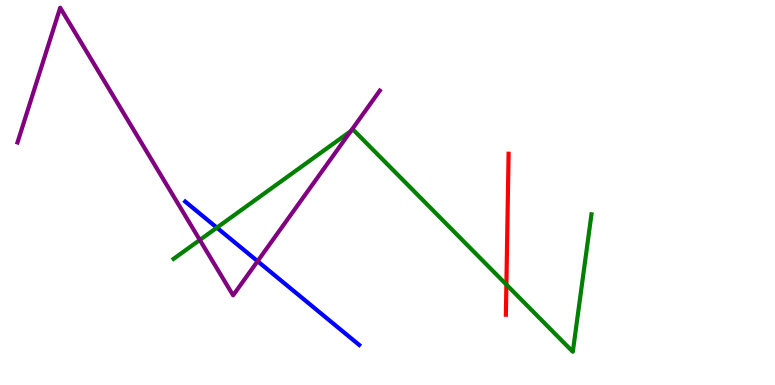[{'lines': ['blue', 'red'], 'intersections': []}, {'lines': ['green', 'red'], 'intersections': [{'x': 6.53, 'y': 2.61}]}, {'lines': ['purple', 'red'], 'intersections': []}, {'lines': ['blue', 'green'], 'intersections': [{'x': 2.8, 'y': 4.09}]}, {'lines': ['blue', 'purple'], 'intersections': [{'x': 3.32, 'y': 3.22}]}, {'lines': ['green', 'purple'], 'intersections': [{'x': 2.58, 'y': 3.77}, {'x': 4.53, 'y': 6.59}]}]